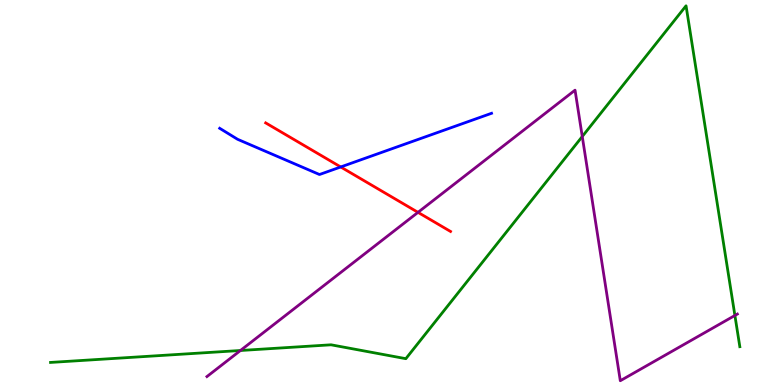[{'lines': ['blue', 'red'], 'intersections': [{'x': 4.4, 'y': 5.66}]}, {'lines': ['green', 'red'], 'intersections': []}, {'lines': ['purple', 'red'], 'intersections': [{'x': 5.39, 'y': 4.48}]}, {'lines': ['blue', 'green'], 'intersections': []}, {'lines': ['blue', 'purple'], 'intersections': []}, {'lines': ['green', 'purple'], 'intersections': [{'x': 3.1, 'y': 0.896}, {'x': 7.51, 'y': 6.45}, {'x': 9.48, 'y': 1.81}]}]